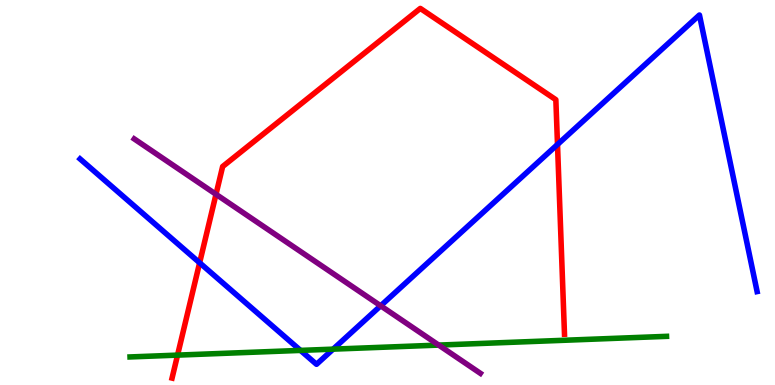[{'lines': ['blue', 'red'], 'intersections': [{'x': 2.58, 'y': 3.17}, {'x': 7.19, 'y': 6.25}]}, {'lines': ['green', 'red'], 'intersections': [{'x': 2.29, 'y': 0.776}]}, {'lines': ['purple', 'red'], 'intersections': [{'x': 2.79, 'y': 4.95}]}, {'lines': ['blue', 'green'], 'intersections': [{'x': 3.88, 'y': 0.899}, {'x': 4.3, 'y': 0.931}]}, {'lines': ['blue', 'purple'], 'intersections': [{'x': 4.91, 'y': 2.06}]}, {'lines': ['green', 'purple'], 'intersections': [{'x': 5.66, 'y': 1.04}]}]